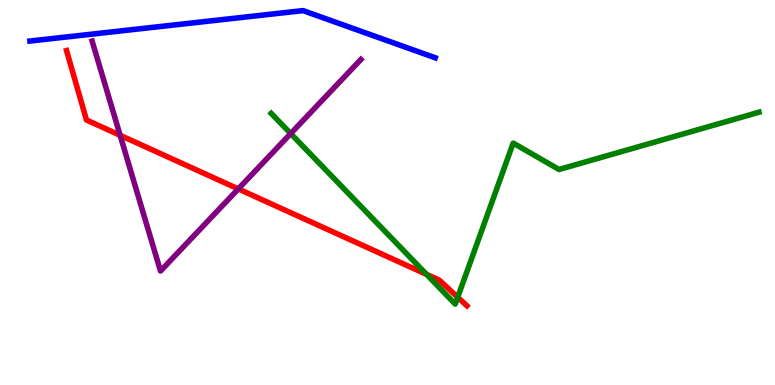[{'lines': ['blue', 'red'], 'intersections': []}, {'lines': ['green', 'red'], 'intersections': [{'x': 5.5, 'y': 2.87}, {'x': 5.91, 'y': 2.28}]}, {'lines': ['purple', 'red'], 'intersections': [{'x': 1.55, 'y': 6.49}, {'x': 3.07, 'y': 5.09}]}, {'lines': ['blue', 'green'], 'intersections': []}, {'lines': ['blue', 'purple'], 'intersections': []}, {'lines': ['green', 'purple'], 'intersections': [{'x': 3.75, 'y': 6.53}]}]